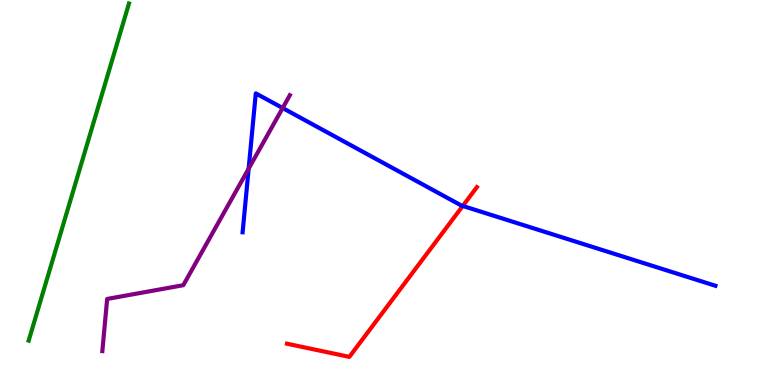[{'lines': ['blue', 'red'], 'intersections': [{'x': 5.97, 'y': 4.65}]}, {'lines': ['green', 'red'], 'intersections': []}, {'lines': ['purple', 'red'], 'intersections': []}, {'lines': ['blue', 'green'], 'intersections': []}, {'lines': ['blue', 'purple'], 'intersections': [{'x': 3.21, 'y': 5.62}, {'x': 3.65, 'y': 7.19}]}, {'lines': ['green', 'purple'], 'intersections': []}]